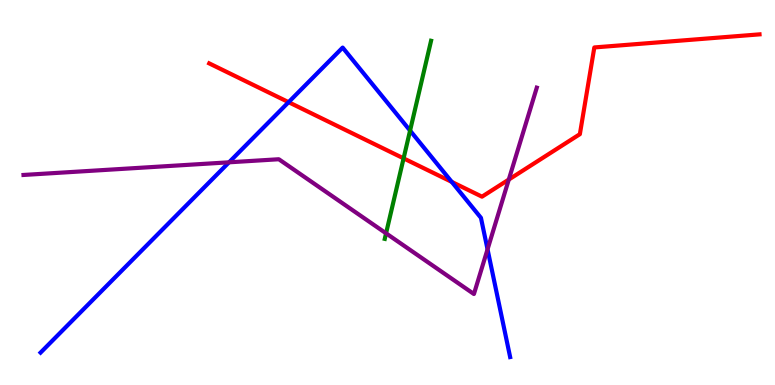[{'lines': ['blue', 'red'], 'intersections': [{'x': 3.72, 'y': 7.35}, {'x': 5.83, 'y': 5.28}]}, {'lines': ['green', 'red'], 'intersections': [{'x': 5.21, 'y': 5.89}]}, {'lines': ['purple', 'red'], 'intersections': [{'x': 6.57, 'y': 5.34}]}, {'lines': ['blue', 'green'], 'intersections': [{'x': 5.29, 'y': 6.61}]}, {'lines': ['blue', 'purple'], 'intersections': [{'x': 2.96, 'y': 5.78}, {'x': 6.29, 'y': 3.52}]}, {'lines': ['green', 'purple'], 'intersections': [{'x': 4.98, 'y': 3.94}]}]